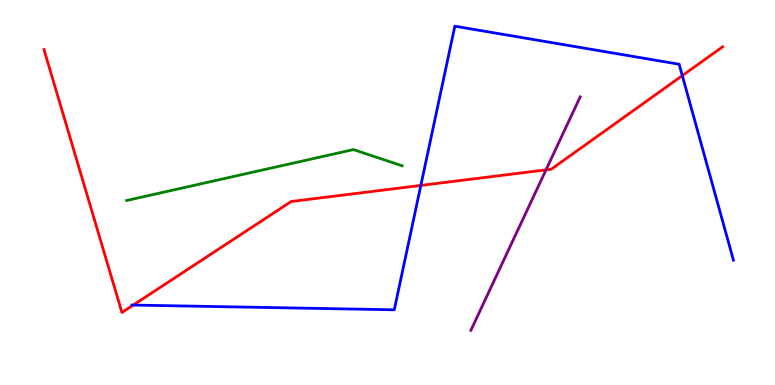[{'lines': ['blue', 'red'], 'intersections': [{'x': 1.72, 'y': 2.08}, {'x': 5.43, 'y': 5.18}, {'x': 8.8, 'y': 8.04}]}, {'lines': ['green', 'red'], 'intersections': []}, {'lines': ['purple', 'red'], 'intersections': [{'x': 7.05, 'y': 5.59}]}, {'lines': ['blue', 'green'], 'intersections': []}, {'lines': ['blue', 'purple'], 'intersections': []}, {'lines': ['green', 'purple'], 'intersections': []}]